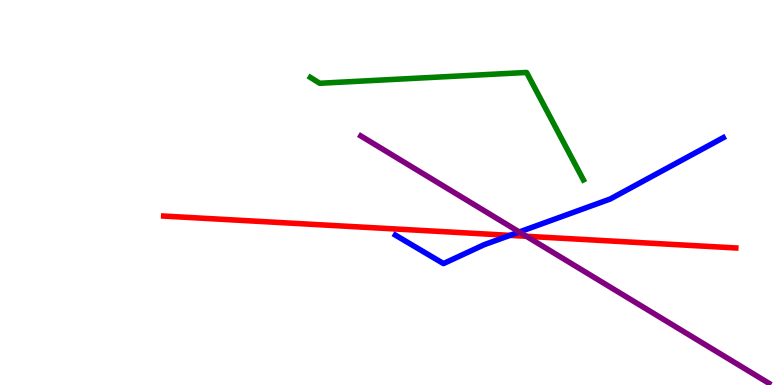[{'lines': ['blue', 'red'], 'intersections': [{'x': 6.58, 'y': 3.89}]}, {'lines': ['green', 'red'], 'intersections': []}, {'lines': ['purple', 'red'], 'intersections': [{'x': 6.79, 'y': 3.86}]}, {'lines': ['blue', 'green'], 'intersections': []}, {'lines': ['blue', 'purple'], 'intersections': [{'x': 6.7, 'y': 3.97}]}, {'lines': ['green', 'purple'], 'intersections': []}]